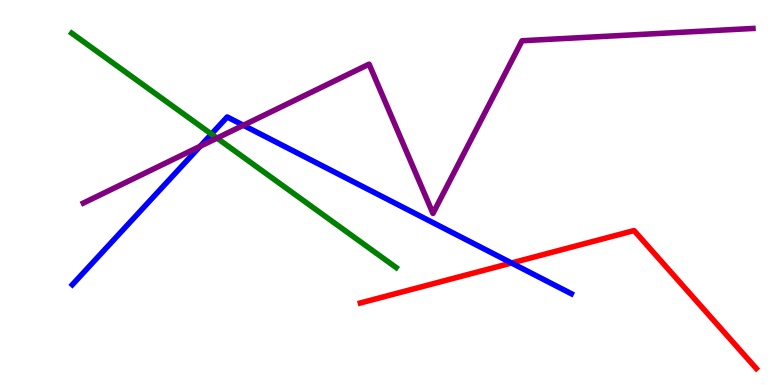[{'lines': ['blue', 'red'], 'intersections': [{'x': 6.6, 'y': 3.17}]}, {'lines': ['green', 'red'], 'intersections': []}, {'lines': ['purple', 'red'], 'intersections': []}, {'lines': ['blue', 'green'], 'intersections': [{'x': 2.73, 'y': 6.52}]}, {'lines': ['blue', 'purple'], 'intersections': [{'x': 2.58, 'y': 6.2}, {'x': 3.14, 'y': 6.75}]}, {'lines': ['green', 'purple'], 'intersections': [{'x': 2.8, 'y': 6.41}]}]